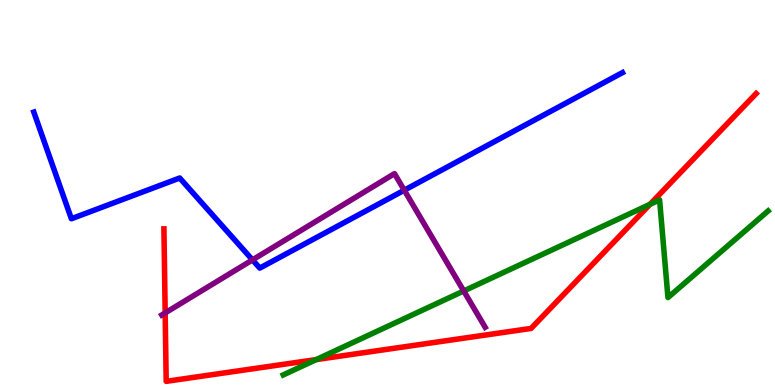[{'lines': ['blue', 'red'], 'intersections': []}, {'lines': ['green', 'red'], 'intersections': [{'x': 4.08, 'y': 0.66}, {'x': 8.39, 'y': 4.69}]}, {'lines': ['purple', 'red'], 'intersections': [{'x': 2.13, 'y': 1.87}]}, {'lines': ['blue', 'green'], 'intersections': []}, {'lines': ['blue', 'purple'], 'intersections': [{'x': 3.26, 'y': 3.25}, {'x': 5.22, 'y': 5.06}]}, {'lines': ['green', 'purple'], 'intersections': [{'x': 5.98, 'y': 2.44}]}]